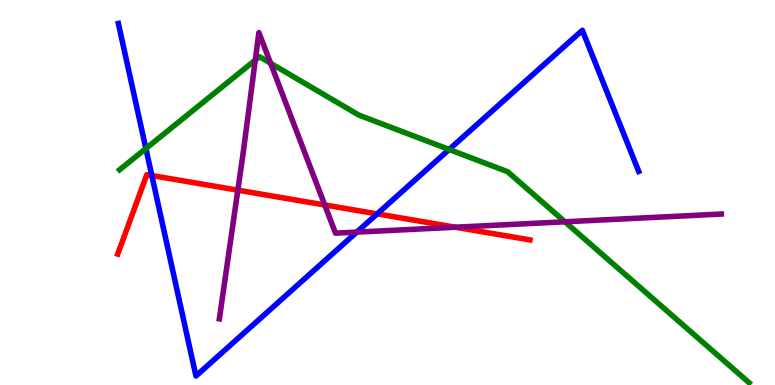[{'lines': ['blue', 'red'], 'intersections': [{'x': 1.96, 'y': 5.44}, {'x': 4.87, 'y': 4.44}]}, {'lines': ['green', 'red'], 'intersections': []}, {'lines': ['purple', 'red'], 'intersections': [{'x': 3.07, 'y': 5.06}, {'x': 4.19, 'y': 4.68}, {'x': 5.88, 'y': 4.1}]}, {'lines': ['blue', 'green'], 'intersections': [{'x': 1.88, 'y': 6.14}, {'x': 5.8, 'y': 6.12}]}, {'lines': ['blue', 'purple'], 'intersections': [{'x': 4.6, 'y': 3.97}]}, {'lines': ['green', 'purple'], 'intersections': [{'x': 3.29, 'y': 8.44}, {'x': 3.49, 'y': 8.36}, {'x': 7.29, 'y': 4.24}]}]